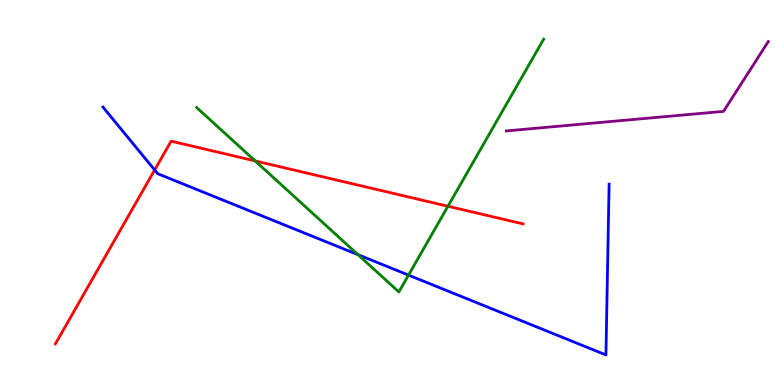[{'lines': ['blue', 'red'], 'intersections': [{'x': 2.0, 'y': 5.58}]}, {'lines': ['green', 'red'], 'intersections': [{'x': 3.29, 'y': 5.82}, {'x': 5.78, 'y': 4.64}]}, {'lines': ['purple', 'red'], 'intersections': []}, {'lines': ['blue', 'green'], 'intersections': [{'x': 4.62, 'y': 3.38}, {'x': 5.27, 'y': 2.85}]}, {'lines': ['blue', 'purple'], 'intersections': []}, {'lines': ['green', 'purple'], 'intersections': []}]